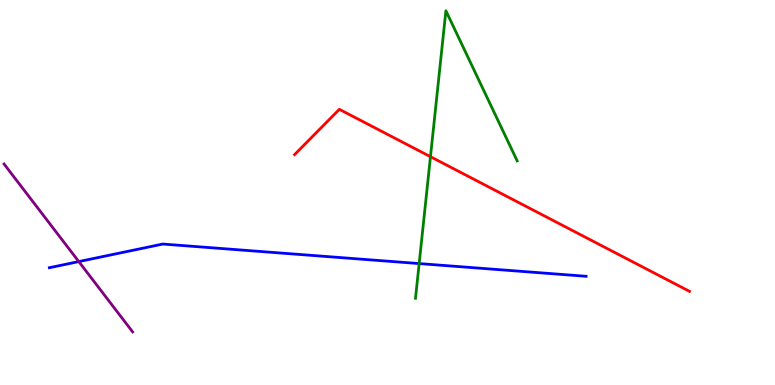[{'lines': ['blue', 'red'], 'intersections': []}, {'lines': ['green', 'red'], 'intersections': [{'x': 5.55, 'y': 5.93}]}, {'lines': ['purple', 'red'], 'intersections': []}, {'lines': ['blue', 'green'], 'intersections': [{'x': 5.41, 'y': 3.15}]}, {'lines': ['blue', 'purple'], 'intersections': [{'x': 1.02, 'y': 3.21}]}, {'lines': ['green', 'purple'], 'intersections': []}]